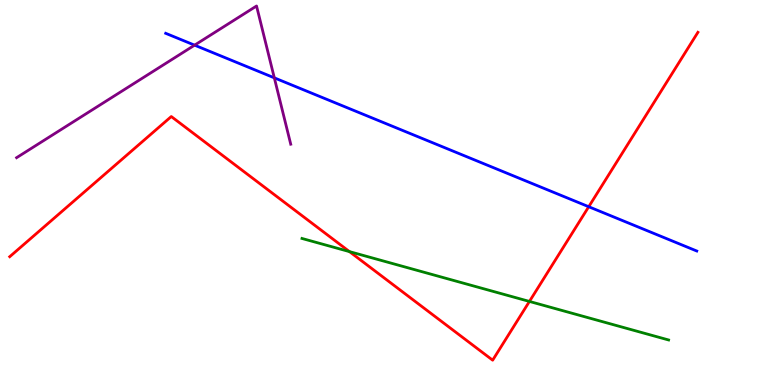[{'lines': ['blue', 'red'], 'intersections': [{'x': 7.6, 'y': 4.63}]}, {'lines': ['green', 'red'], 'intersections': [{'x': 4.51, 'y': 3.46}, {'x': 6.83, 'y': 2.17}]}, {'lines': ['purple', 'red'], 'intersections': []}, {'lines': ['blue', 'green'], 'intersections': []}, {'lines': ['blue', 'purple'], 'intersections': [{'x': 2.51, 'y': 8.83}, {'x': 3.54, 'y': 7.98}]}, {'lines': ['green', 'purple'], 'intersections': []}]